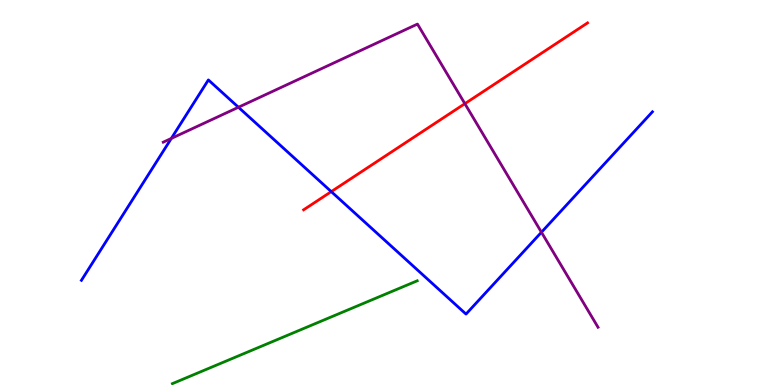[{'lines': ['blue', 'red'], 'intersections': [{'x': 4.27, 'y': 5.02}]}, {'lines': ['green', 'red'], 'intersections': []}, {'lines': ['purple', 'red'], 'intersections': [{'x': 6.0, 'y': 7.31}]}, {'lines': ['blue', 'green'], 'intersections': []}, {'lines': ['blue', 'purple'], 'intersections': [{'x': 2.21, 'y': 6.4}, {'x': 3.08, 'y': 7.21}, {'x': 6.99, 'y': 3.97}]}, {'lines': ['green', 'purple'], 'intersections': []}]